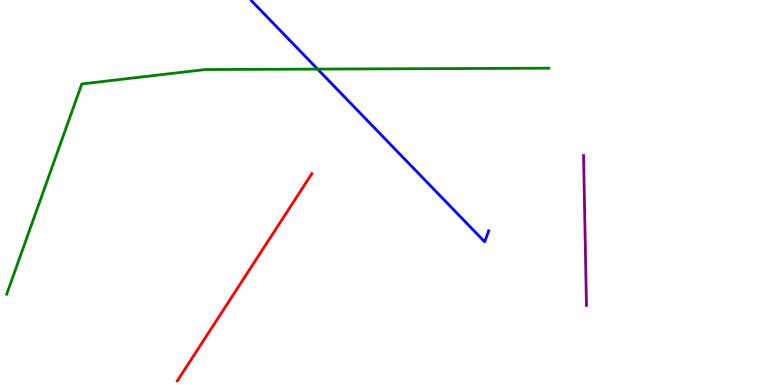[{'lines': ['blue', 'red'], 'intersections': []}, {'lines': ['green', 'red'], 'intersections': []}, {'lines': ['purple', 'red'], 'intersections': []}, {'lines': ['blue', 'green'], 'intersections': [{'x': 4.1, 'y': 8.21}]}, {'lines': ['blue', 'purple'], 'intersections': []}, {'lines': ['green', 'purple'], 'intersections': []}]